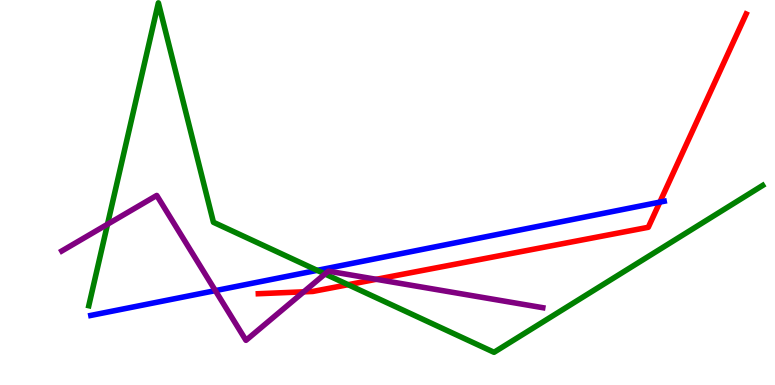[{'lines': ['blue', 'red'], 'intersections': [{'x': 8.51, 'y': 4.75}]}, {'lines': ['green', 'red'], 'intersections': [{'x': 4.49, 'y': 2.61}]}, {'lines': ['purple', 'red'], 'intersections': [{'x': 3.92, 'y': 2.42}, {'x': 4.86, 'y': 2.75}]}, {'lines': ['blue', 'green'], 'intersections': [{'x': 4.09, 'y': 2.98}]}, {'lines': ['blue', 'purple'], 'intersections': [{'x': 2.78, 'y': 2.45}]}, {'lines': ['green', 'purple'], 'intersections': [{'x': 1.39, 'y': 4.18}, {'x': 4.19, 'y': 2.88}]}]